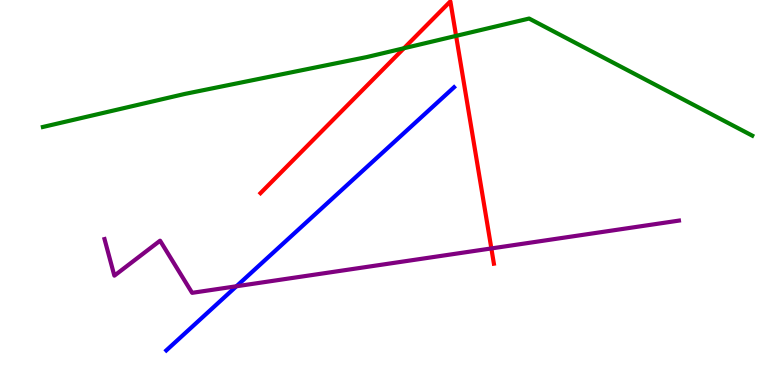[{'lines': ['blue', 'red'], 'intersections': []}, {'lines': ['green', 'red'], 'intersections': [{'x': 5.21, 'y': 8.75}, {'x': 5.89, 'y': 9.07}]}, {'lines': ['purple', 'red'], 'intersections': [{'x': 6.34, 'y': 3.55}]}, {'lines': ['blue', 'green'], 'intersections': []}, {'lines': ['blue', 'purple'], 'intersections': [{'x': 3.05, 'y': 2.56}]}, {'lines': ['green', 'purple'], 'intersections': []}]